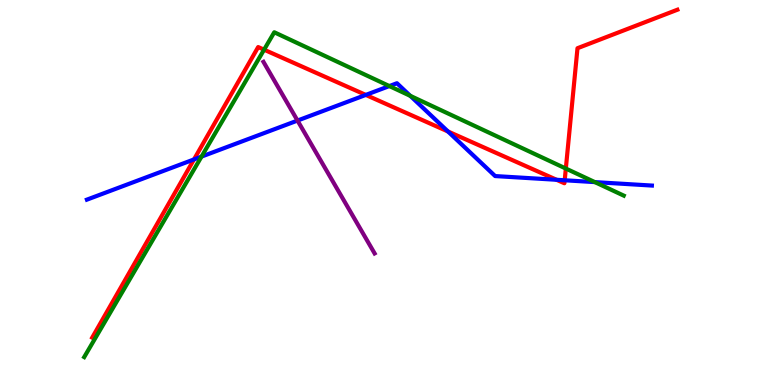[{'lines': ['blue', 'red'], 'intersections': [{'x': 2.5, 'y': 5.86}, {'x': 4.72, 'y': 7.53}, {'x': 5.78, 'y': 6.58}, {'x': 7.18, 'y': 5.33}, {'x': 7.29, 'y': 5.32}]}, {'lines': ['green', 'red'], 'intersections': [{'x': 3.41, 'y': 8.71}, {'x': 7.3, 'y': 5.62}]}, {'lines': ['purple', 'red'], 'intersections': []}, {'lines': ['blue', 'green'], 'intersections': [{'x': 2.6, 'y': 5.93}, {'x': 5.02, 'y': 7.76}, {'x': 5.29, 'y': 7.51}, {'x': 7.68, 'y': 5.27}]}, {'lines': ['blue', 'purple'], 'intersections': [{'x': 3.84, 'y': 6.87}]}, {'lines': ['green', 'purple'], 'intersections': []}]